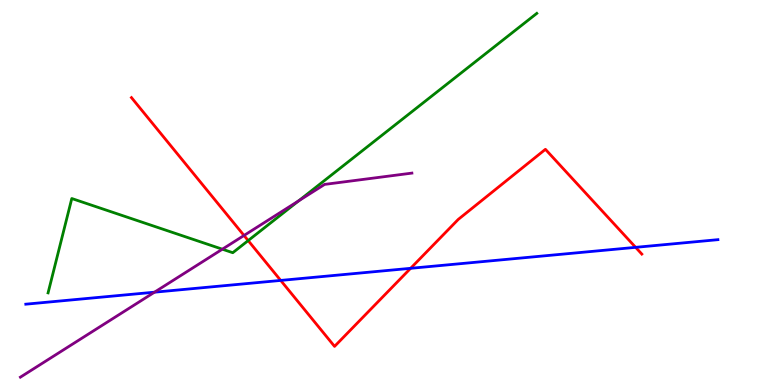[{'lines': ['blue', 'red'], 'intersections': [{'x': 3.62, 'y': 2.72}, {'x': 5.3, 'y': 3.03}, {'x': 8.2, 'y': 3.58}]}, {'lines': ['green', 'red'], 'intersections': [{'x': 3.2, 'y': 3.75}]}, {'lines': ['purple', 'red'], 'intersections': [{'x': 3.15, 'y': 3.88}]}, {'lines': ['blue', 'green'], 'intersections': []}, {'lines': ['blue', 'purple'], 'intersections': [{'x': 1.99, 'y': 2.41}]}, {'lines': ['green', 'purple'], 'intersections': [{'x': 2.87, 'y': 3.53}, {'x': 3.85, 'y': 4.78}]}]